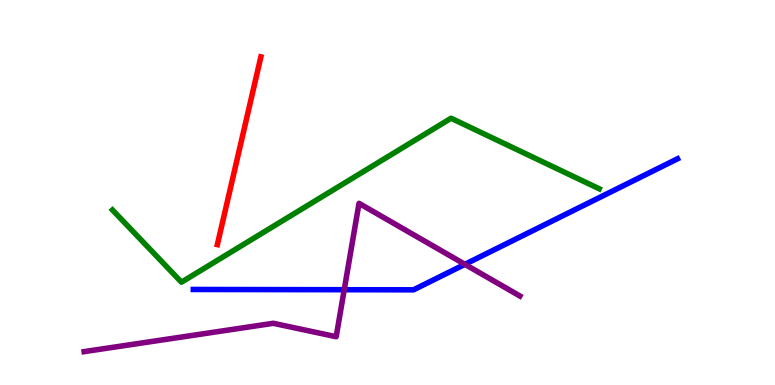[{'lines': ['blue', 'red'], 'intersections': []}, {'lines': ['green', 'red'], 'intersections': []}, {'lines': ['purple', 'red'], 'intersections': []}, {'lines': ['blue', 'green'], 'intersections': []}, {'lines': ['blue', 'purple'], 'intersections': [{'x': 4.44, 'y': 2.47}, {'x': 6.0, 'y': 3.13}]}, {'lines': ['green', 'purple'], 'intersections': []}]